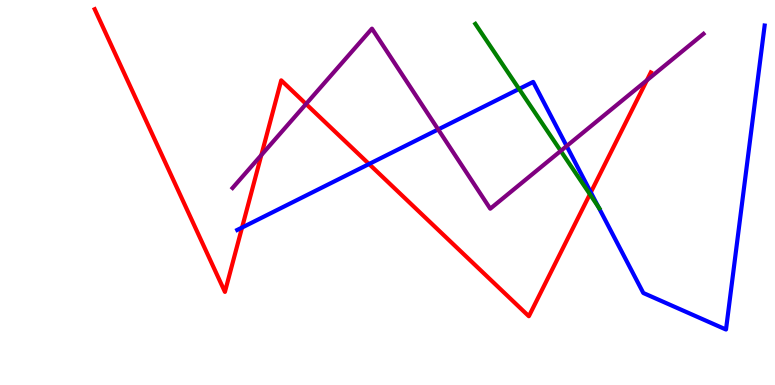[{'lines': ['blue', 'red'], 'intersections': [{'x': 3.12, 'y': 4.09}, {'x': 4.76, 'y': 5.74}, {'x': 7.62, 'y': 5.0}]}, {'lines': ['green', 'red'], 'intersections': [{'x': 7.61, 'y': 4.95}]}, {'lines': ['purple', 'red'], 'intersections': [{'x': 3.37, 'y': 5.97}, {'x': 3.95, 'y': 7.3}, {'x': 8.35, 'y': 7.92}]}, {'lines': ['blue', 'green'], 'intersections': [{'x': 6.7, 'y': 7.69}, {'x': 7.72, 'y': 4.62}]}, {'lines': ['blue', 'purple'], 'intersections': [{'x': 5.65, 'y': 6.64}, {'x': 7.31, 'y': 6.21}]}, {'lines': ['green', 'purple'], 'intersections': [{'x': 7.24, 'y': 6.08}]}]